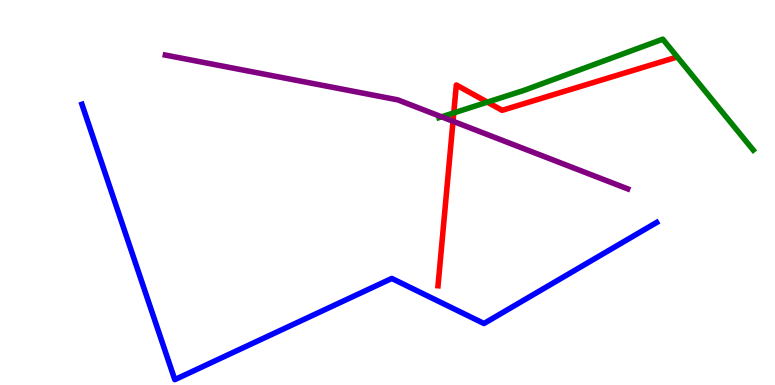[{'lines': ['blue', 'red'], 'intersections': []}, {'lines': ['green', 'red'], 'intersections': [{'x': 5.86, 'y': 7.07}, {'x': 6.29, 'y': 7.35}]}, {'lines': ['purple', 'red'], 'intersections': [{'x': 5.85, 'y': 6.85}]}, {'lines': ['blue', 'green'], 'intersections': []}, {'lines': ['blue', 'purple'], 'intersections': []}, {'lines': ['green', 'purple'], 'intersections': [{'x': 5.7, 'y': 6.97}]}]